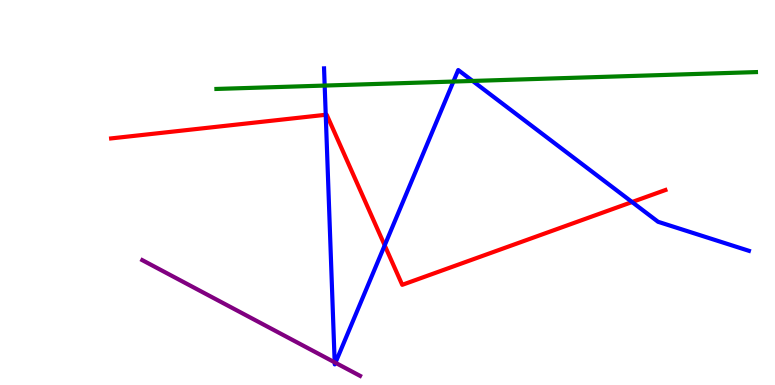[{'lines': ['blue', 'red'], 'intersections': [{'x': 4.2, 'y': 7.02}, {'x': 4.96, 'y': 3.63}, {'x': 8.16, 'y': 4.75}]}, {'lines': ['green', 'red'], 'intersections': []}, {'lines': ['purple', 'red'], 'intersections': []}, {'lines': ['blue', 'green'], 'intersections': [{'x': 4.19, 'y': 7.78}, {'x': 5.85, 'y': 7.88}, {'x': 6.1, 'y': 7.9}]}, {'lines': ['blue', 'purple'], 'intersections': [{'x': 4.32, 'y': 0.588}, {'x': 4.33, 'y': 0.577}]}, {'lines': ['green', 'purple'], 'intersections': []}]